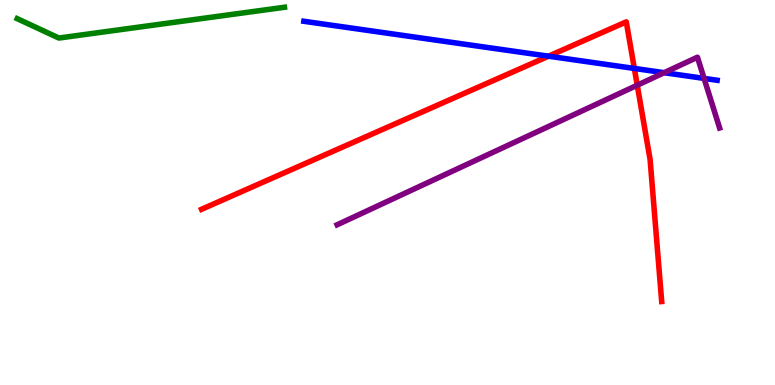[{'lines': ['blue', 'red'], 'intersections': [{'x': 7.08, 'y': 8.54}, {'x': 8.19, 'y': 8.22}]}, {'lines': ['green', 'red'], 'intersections': []}, {'lines': ['purple', 'red'], 'intersections': [{'x': 8.22, 'y': 7.79}]}, {'lines': ['blue', 'green'], 'intersections': []}, {'lines': ['blue', 'purple'], 'intersections': [{'x': 8.57, 'y': 8.11}, {'x': 9.08, 'y': 7.96}]}, {'lines': ['green', 'purple'], 'intersections': []}]